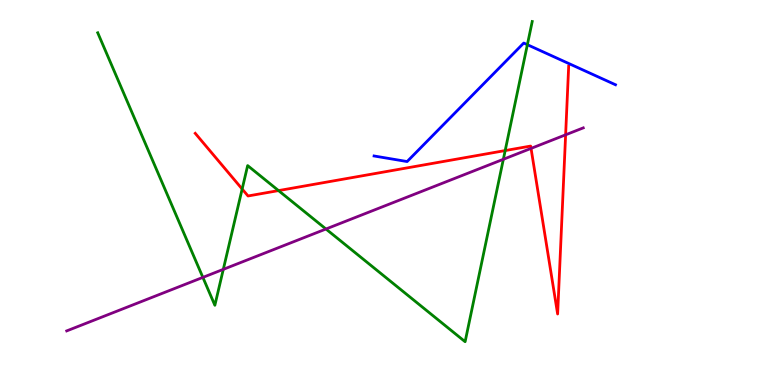[{'lines': ['blue', 'red'], 'intersections': []}, {'lines': ['green', 'red'], 'intersections': [{'x': 3.12, 'y': 5.09}, {'x': 3.59, 'y': 5.05}, {'x': 6.52, 'y': 6.09}]}, {'lines': ['purple', 'red'], 'intersections': [{'x': 6.85, 'y': 6.15}, {'x': 7.3, 'y': 6.5}]}, {'lines': ['blue', 'green'], 'intersections': [{'x': 6.8, 'y': 8.84}]}, {'lines': ['blue', 'purple'], 'intersections': []}, {'lines': ['green', 'purple'], 'intersections': [{'x': 2.62, 'y': 2.8}, {'x': 2.88, 'y': 3.0}, {'x': 4.21, 'y': 4.05}, {'x': 6.49, 'y': 5.86}]}]